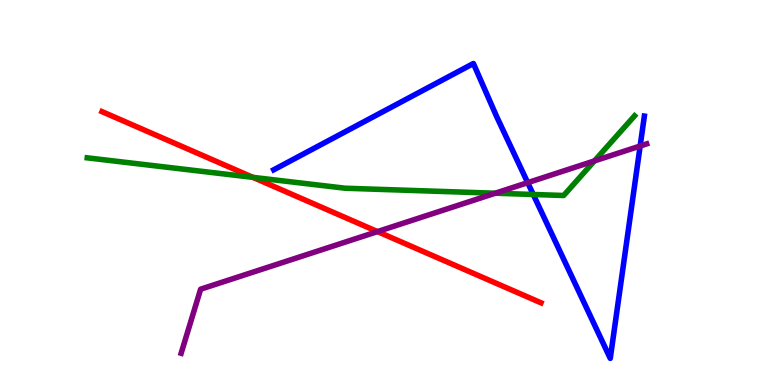[{'lines': ['blue', 'red'], 'intersections': []}, {'lines': ['green', 'red'], 'intersections': [{'x': 3.26, 'y': 5.39}]}, {'lines': ['purple', 'red'], 'intersections': [{'x': 4.87, 'y': 3.98}]}, {'lines': ['blue', 'green'], 'intersections': [{'x': 6.88, 'y': 4.95}]}, {'lines': ['blue', 'purple'], 'intersections': [{'x': 6.81, 'y': 5.26}, {'x': 8.26, 'y': 6.21}]}, {'lines': ['green', 'purple'], 'intersections': [{'x': 6.39, 'y': 4.98}, {'x': 7.67, 'y': 5.82}]}]